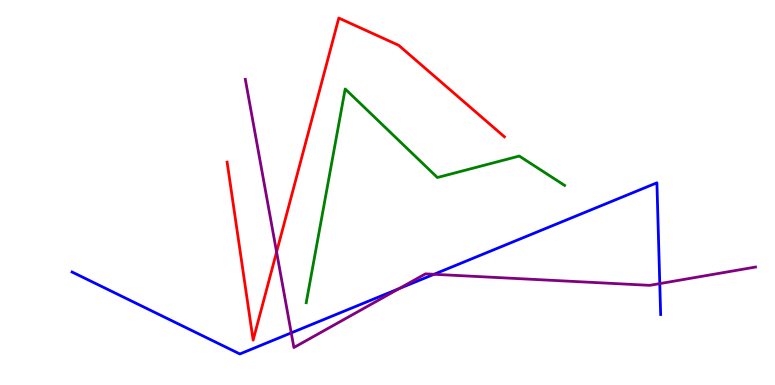[{'lines': ['blue', 'red'], 'intersections': []}, {'lines': ['green', 'red'], 'intersections': []}, {'lines': ['purple', 'red'], 'intersections': [{'x': 3.57, 'y': 3.46}]}, {'lines': ['blue', 'green'], 'intersections': []}, {'lines': ['blue', 'purple'], 'intersections': [{'x': 3.76, 'y': 1.35}, {'x': 5.15, 'y': 2.5}, {'x': 5.6, 'y': 2.88}, {'x': 8.51, 'y': 2.63}]}, {'lines': ['green', 'purple'], 'intersections': []}]